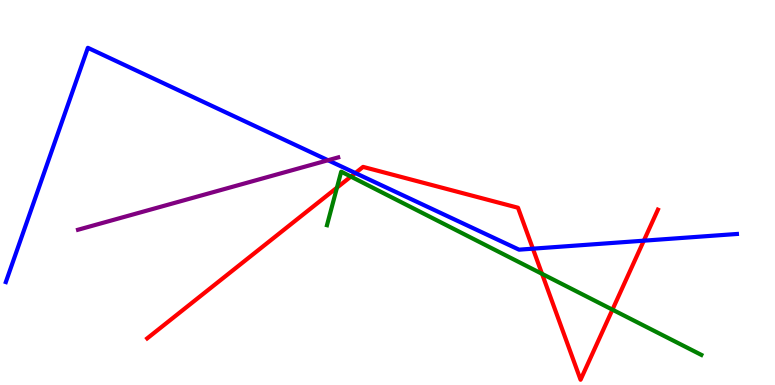[{'lines': ['blue', 'red'], 'intersections': [{'x': 4.59, 'y': 5.51}, {'x': 6.88, 'y': 3.54}, {'x': 8.31, 'y': 3.75}]}, {'lines': ['green', 'red'], 'intersections': [{'x': 4.35, 'y': 5.13}, {'x': 4.53, 'y': 5.41}, {'x': 6.99, 'y': 2.89}, {'x': 7.9, 'y': 1.96}]}, {'lines': ['purple', 'red'], 'intersections': []}, {'lines': ['blue', 'green'], 'intersections': []}, {'lines': ['blue', 'purple'], 'intersections': [{'x': 4.23, 'y': 5.84}]}, {'lines': ['green', 'purple'], 'intersections': []}]